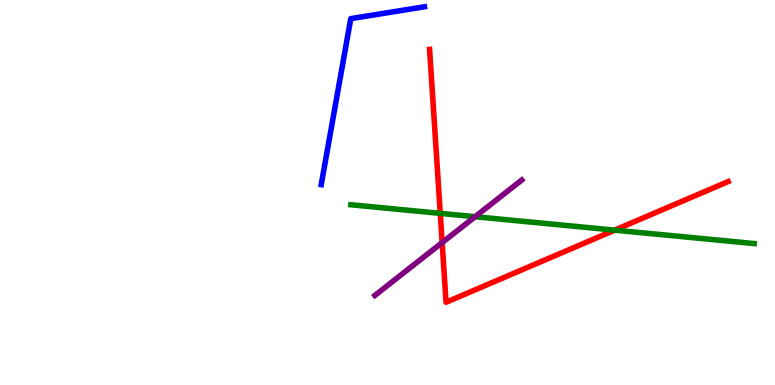[{'lines': ['blue', 'red'], 'intersections': []}, {'lines': ['green', 'red'], 'intersections': [{'x': 5.68, 'y': 4.46}, {'x': 7.93, 'y': 4.02}]}, {'lines': ['purple', 'red'], 'intersections': [{'x': 5.71, 'y': 3.7}]}, {'lines': ['blue', 'green'], 'intersections': []}, {'lines': ['blue', 'purple'], 'intersections': []}, {'lines': ['green', 'purple'], 'intersections': [{'x': 6.13, 'y': 4.37}]}]